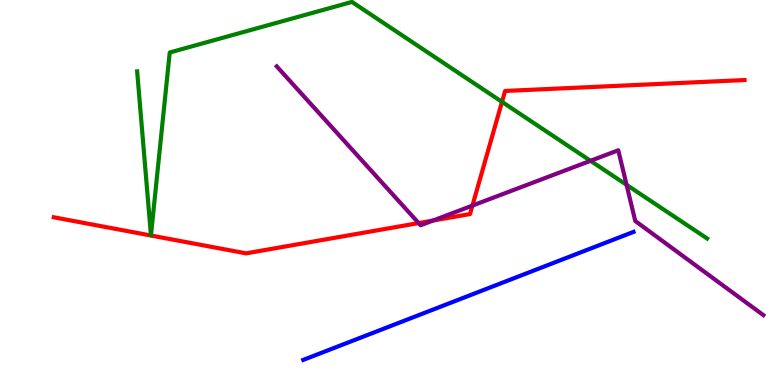[{'lines': ['blue', 'red'], 'intersections': []}, {'lines': ['green', 'red'], 'intersections': [{'x': 6.48, 'y': 7.35}]}, {'lines': ['purple', 'red'], 'intersections': [{'x': 5.4, 'y': 4.21}, {'x': 5.59, 'y': 4.27}, {'x': 6.1, 'y': 4.66}]}, {'lines': ['blue', 'green'], 'intersections': []}, {'lines': ['blue', 'purple'], 'intersections': []}, {'lines': ['green', 'purple'], 'intersections': [{'x': 7.62, 'y': 5.82}, {'x': 8.08, 'y': 5.2}]}]